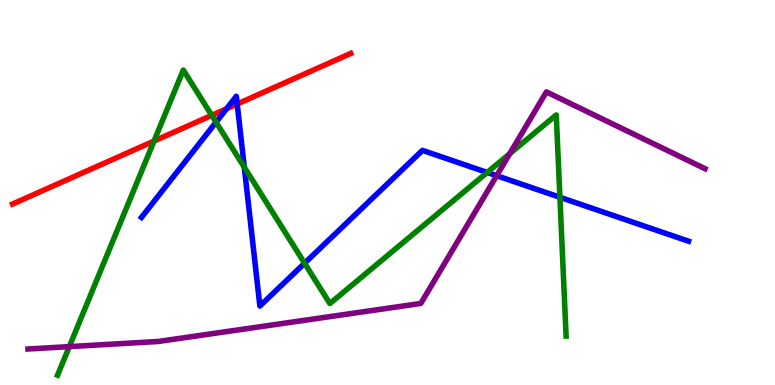[{'lines': ['blue', 'red'], 'intersections': [{'x': 2.92, 'y': 7.18}, {'x': 3.06, 'y': 7.3}]}, {'lines': ['green', 'red'], 'intersections': [{'x': 1.99, 'y': 6.34}, {'x': 2.73, 'y': 7.0}]}, {'lines': ['purple', 'red'], 'intersections': []}, {'lines': ['blue', 'green'], 'intersections': [{'x': 2.79, 'y': 6.83}, {'x': 3.15, 'y': 5.66}, {'x': 3.93, 'y': 3.16}, {'x': 6.29, 'y': 5.52}, {'x': 7.22, 'y': 4.88}]}, {'lines': ['blue', 'purple'], 'intersections': [{'x': 6.41, 'y': 5.44}]}, {'lines': ['green', 'purple'], 'intersections': [{'x': 0.894, 'y': 0.997}, {'x': 6.58, 'y': 6.01}]}]